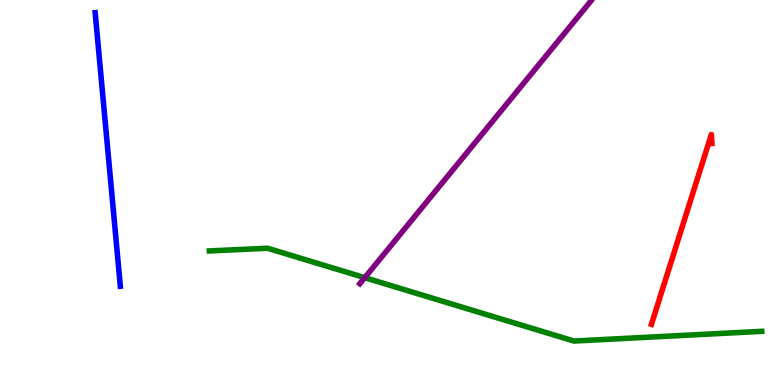[{'lines': ['blue', 'red'], 'intersections': []}, {'lines': ['green', 'red'], 'intersections': []}, {'lines': ['purple', 'red'], 'intersections': []}, {'lines': ['blue', 'green'], 'intersections': []}, {'lines': ['blue', 'purple'], 'intersections': []}, {'lines': ['green', 'purple'], 'intersections': [{'x': 4.71, 'y': 2.79}]}]